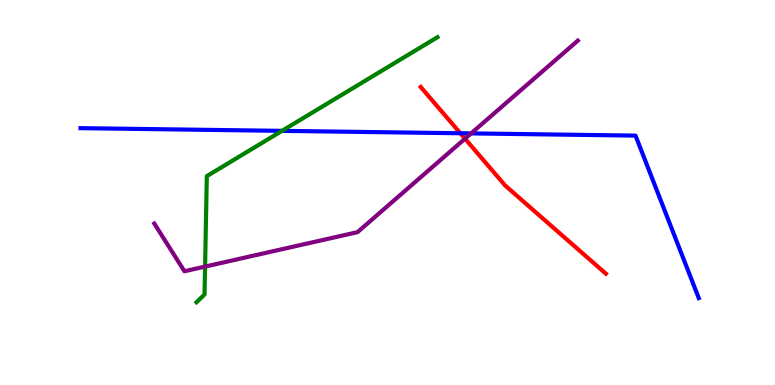[{'lines': ['blue', 'red'], 'intersections': [{'x': 5.94, 'y': 6.54}]}, {'lines': ['green', 'red'], 'intersections': []}, {'lines': ['purple', 'red'], 'intersections': [{'x': 6.0, 'y': 6.4}]}, {'lines': ['blue', 'green'], 'intersections': [{'x': 3.64, 'y': 6.6}]}, {'lines': ['blue', 'purple'], 'intersections': [{'x': 6.08, 'y': 6.54}]}, {'lines': ['green', 'purple'], 'intersections': [{'x': 2.65, 'y': 3.08}]}]